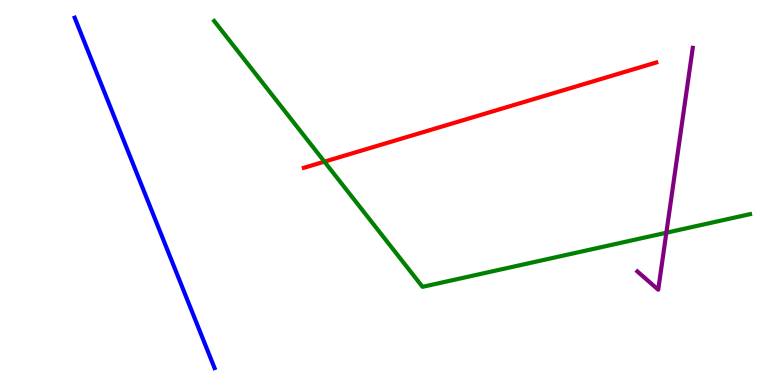[{'lines': ['blue', 'red'], 'intersections': []}, {'lines': ['green', 'red'], 'intersections': [{'x': 4.19, 'y': 5.8}]}, {'lines': ['purple', 'red'], 'intersections': []}, {'lines': ['blue', 'green'], 'intersections': []}, {'lines': ['blue', 'purple'], 'intersections': []}, {'lines': ['green', 'purple'], 'intersections': [{'x': 8.6, 'y': 3.96}]}]